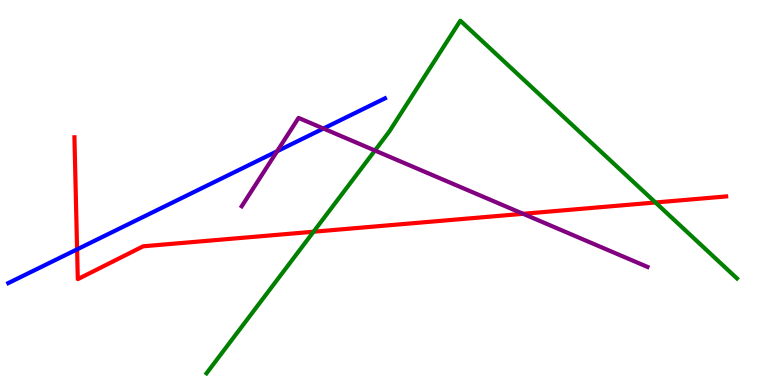[{'lines': ['blue', 'red'], 'intersections': [{'x': 0.995, 'y': 3.52}]}, {'lines': ['green', 'red'], 'intersections': [{'x': 4.05, 'y': 3.98}, {'x': 8.46, 'y': 4.74}]}, {'lines': ['purple', 'red'], 'intersections': [{'x': 6.75, 'y': 4.45}]}, {'lines': ['blue', 'green'], 'intersections': []}, {'lines': ['blue', 'purple'], 'intersections': [{'x': 3.58, 'y': 6.07}, {'x': 4.17, 'y': 6.66}]}, {'lines': ['green', 'purple'], 'intersections': [{'x': 4.84, 'y': 6.09}]}]